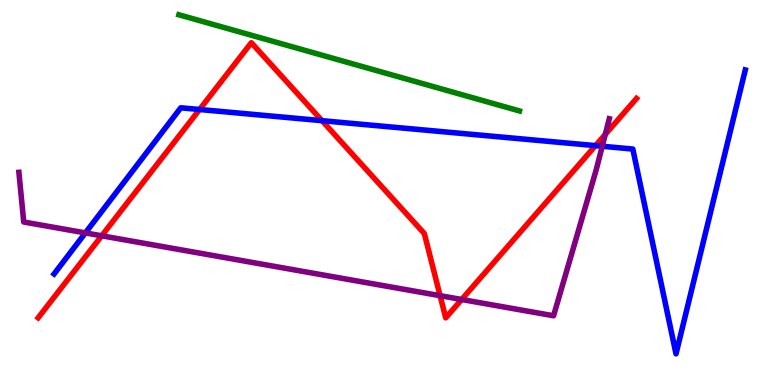[{'lines': ['blue', 'red'], 'intersections': [{'x': 2.57, 'y': 7.16}, {'x': 4.15, 'y': 6.87}, {'x': 7.68, 'y': 6.22}]}, {'lines': ['green', 'red'], 'intersections': []}, {'lines': ['purple', 'red'], 'intersections': [{'x': 1.31, 'y': 3.88}, {'x': 5.68, 'y': 2.32}, {'x': 5.96, 'y': 2.22}, {'x': 7.81, 'y': 6.51}]}, {'lines': ['blue', 'green'], 'intersections': []}, {'lines': ['blue', 'purple'], 'intersections': [{'x': 1.1, 'y': 3.95}, {'x': 7.77, 'y': 6.2}]}, {'lines': ['green', 'purple'], 'intersections': []}]